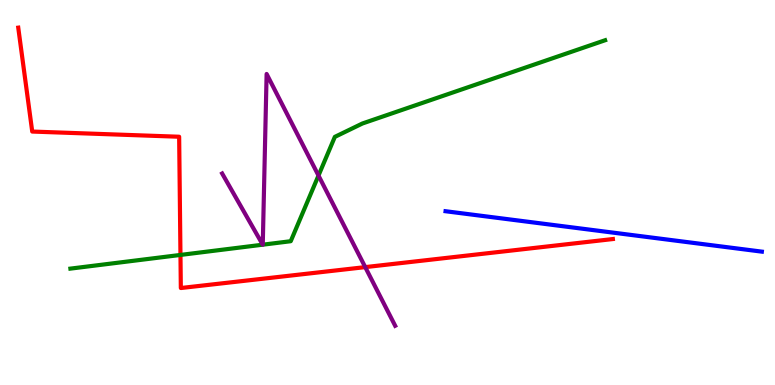[{'lines': ['blue', 'red'], 'intersections': []}, {'lines': ['green', 'red'], 'intersections': [{'x': 2.33, 'y': 3.38}]}, {'lines': ['purple', 'red'], 'intersections': [{'x': 4.71, 'y': 3.06}]}, {'lines': ['blue', 'green'], 'intersections': []}, {'lines': ['blue', 'purple'], 'intersections': []}, {'lines': ['green', 'purple'], 'intersections': [{'x': 3.39, 'y': 3.64}, {'x': 3.39, 'y': 3.64}, {'x': 4.11, 'y': 5.44}]}]